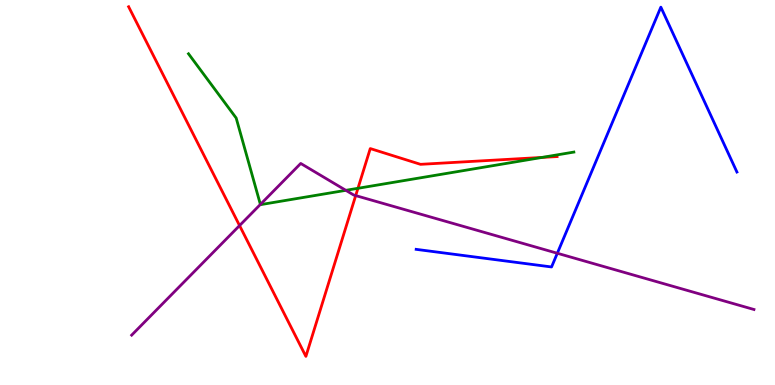[{'lines': ['blue', 'red'], 'intersections': []}, {'lines': ['green', 'red'], 'intersections': [{'x': 4.62, 'y': 5.11}, {'x': 6.99, 'y': 5.91}]}, {'lines': ['purple', 'red'], 'intersections': [{'x': 3.09, 'y': 4.14}, {'x': 4.59, 'y': 4.92}]}, {'lines': ['blue', 'green'], 'intersections': []}, {'lines': ['blue', 'purple'], 'intersections': [{'x': 7.19, 'y': 3.42}]}, {'lines': ['green', 'purple'], 'intersections': [{'x': 3.36, 'y': 4.69}, {'x': 4.46, 'y': 5.06}]}]